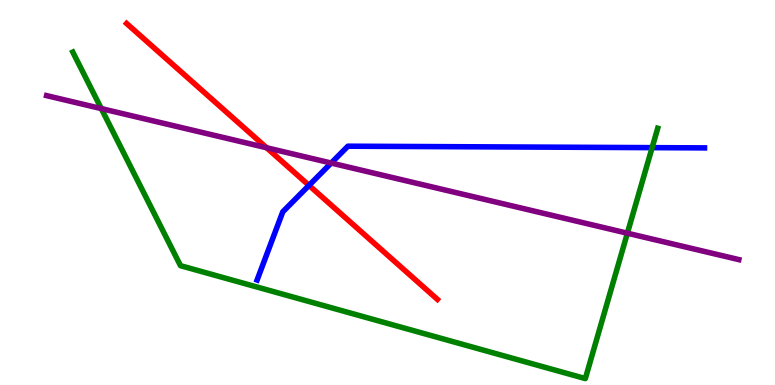[{'lines': ['blue', 'red'], 'intersections': [{'x': 3.99, 'y': 5.18}]}, {'lines': ['green', 'red'], 'intersections': []}, {'lines': ['purple', 'red'], 'intersections': [{'x': 3.44, 'y': 6.16}]}, {'lines': ['blue', 'green'], 'intersections': [{'x': 8.41, 'y': 6.17}]}, {'lines': ['blue', 'purple'], 'intersections': [{'x': 4.27, 'y': 5.77}]}, {'lines': ['green', 'purple'], 'intersections': [{'x': 1.31, 'y': 7.18}, {'x': 8.1, 'y': 3.94}]}]